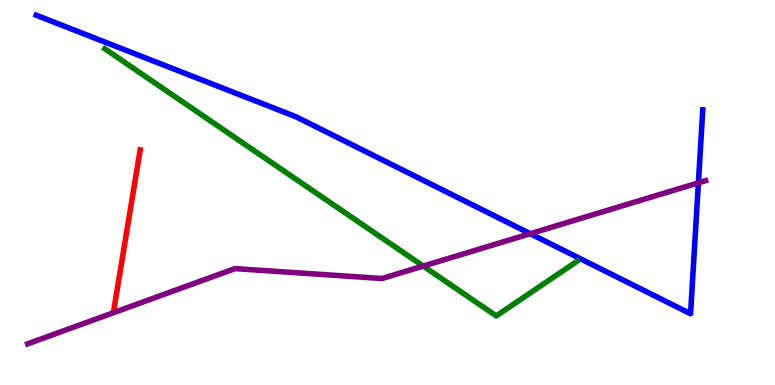[{'lines': ['blue', 'red'], 'intersections': []}, {'lines': ['green', 'red'], 'intersections': []}, {'lines': ['purple', 'red'], 'intersections': []}, {'lines': ['blue', 'green'], 'intersections': []}, {'lines': ['blue', 'purple'], 'intersections': [{'x': 6.84, 'y': 3.93}, {'x': 9.01, 'y': 5.25}]}, {'lines': ['green', 'purple'], 'intersections': [{'x': 5.46, 'y': 3.09}]}]